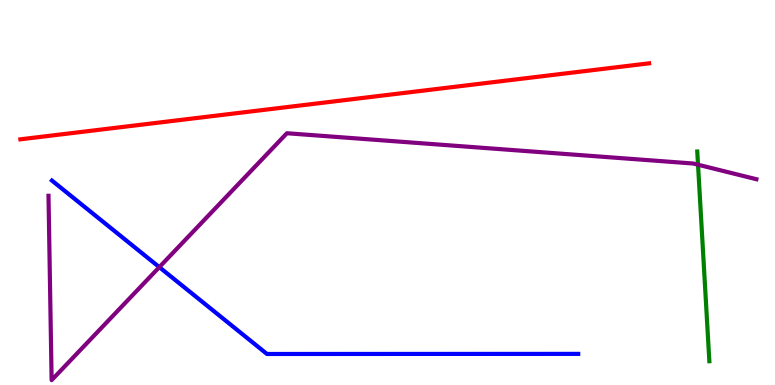[{'lines': ['blue', 'red'], 'intersections': []}, {'lines': ['green', 'red'], 'intersections': []}, {'lines': ['purple', 'red'], 'intersections': []}, {'lines': ['blue', 'green'], 'intersections': []}, {'lines': ['blue', 'purple'], 'intersections': [{'x': 2.06, 'y': 3.06}]}, {'lines': ['green', 'purple'], 'intersections': [{'x': 9.01, 'y': 5.72}]}]